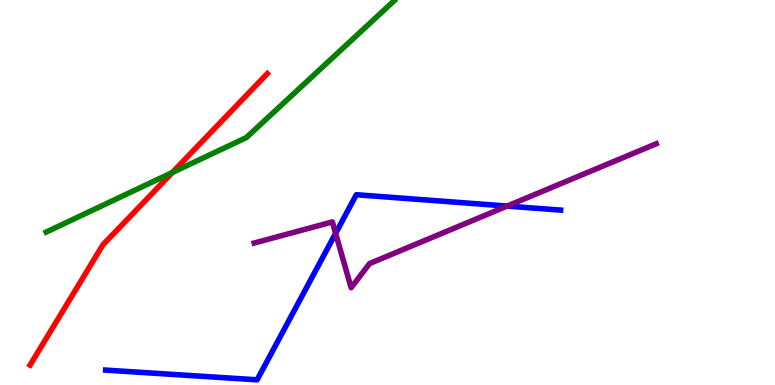[{'lines': ['blue', 'red'], 'intersections': []}, {'lines': ['green', 'red'], 'intersections': [{'x': 2.22, 'y': 5.52}]}, {'lines': ['purple', 'red'], 'intersections': []}, {'lines': ['blue', 'green'], 'intersections': []}, {'lines': ['blue', 'purple'], 'intersections': [{'x': 4.33, 'y': 3.94}, {'x': 6.54, 'y': 4.65}]}, {'lines': ['green', 'purple'], 'intersections': []}]